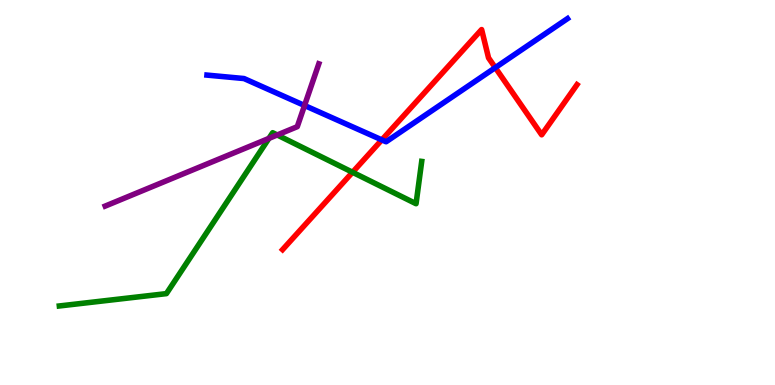[{'lines': ['blue', 'red'], 'intersections': [{'x': 4.93, 'y': 6.37}, {'x': 6.39, 'y': 8.24}]}, {'lines': ['green', 'red'], 'intersections': [{'x': 4.55, 'y': 5.53}]}, {'lines': ['purple', 'red'], 'intersections': []}, {'lines': ['blue', 'green'], 'intersections': []}, {'lines': ['blue', 'purple'], 'intersections': [{'x': 3.93, 'y': 7.26}]}, {'lines': ['green', 'purple'], 'intersections': [{'x': 3.47, 'y': 6.41}, {'x': 3.58, 'y': 6.49}]}]